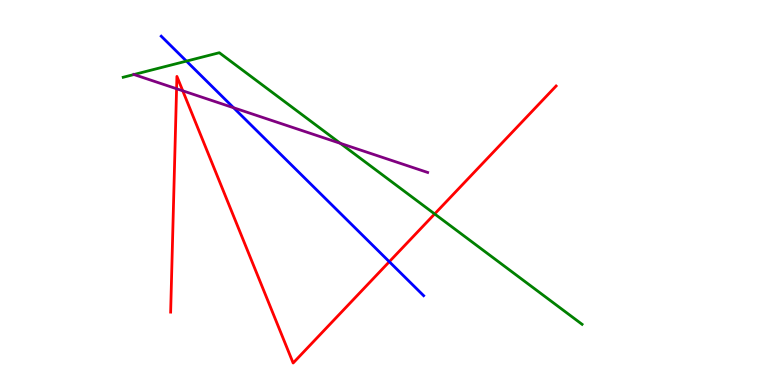[{'lines': ['blue', 'red'], 'intersections': [{'x': 5.02, 'y': 3.2}]}, {'lines': ['green', 'red'], 'intersections': [{'x': 5.61, 'y': 4.44}]}, {'lines': ['purple', 'red'], 'intersections': [{'x': 2.28, 'y': 7.7}, {'x': 2.36, 'y': 7.64}]}, {'lines': ['blue', 'green'], 'intersections': [{'x': 2.41, 'y': 8.41}]}, {'lines': ['blue', 'purple'], 'intersections': [{'x': 3.01, 'y': 7.2}]}, {'lines': ['green', 'purple'], 'intersections': [{'x': 1.73, 'y': 8.06}, {'x': 4.39, 'y': 6.28}]}]